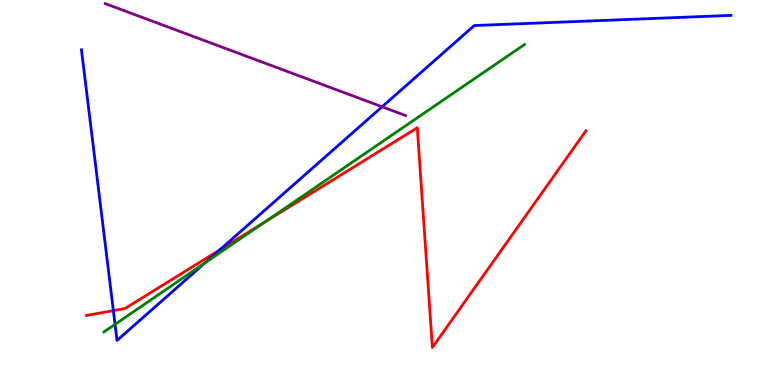[{'lines': ['blue', 'red'], 'intersections': [{'x': 1.46, 'y': 1.93}, {'x': 2.83, 'y': 3.51}]}, {'lines': ['green', 'red'], 'intersections': [{'x': 3.41, 'y': 4.23}]}, {'lines': ['purple', 'red'], 'intersections': []}, {'lines': ['blue', 'green'], 'intersections': [{'x': 1.48, 'y': 1.57}, {'x': 2.65, 'y': 3.17}]}, {'lines': ['blue', 'purple'], 'intersections': [{'x': 4.93, 'y': 7.23}]}, {'lines': ['green', 'purple'], 'intersections': []}]